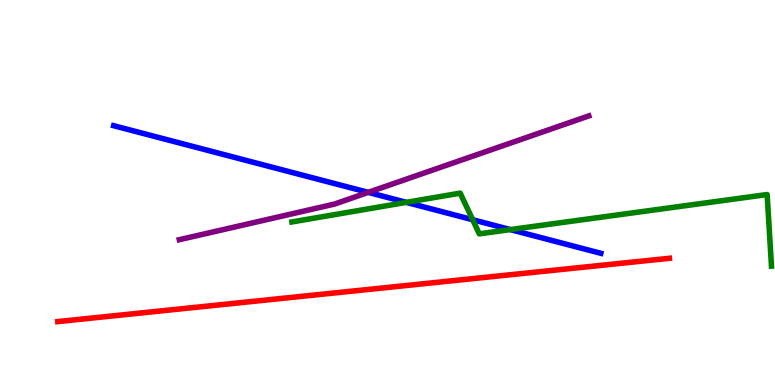[{'lines': ['blue', 'red'], 'intersections': []}, {'lines': ['green', 'red'], 'intersections': []}, {'lines': ['purple', 'red'], 'intersections': []}, {'lines': ['blue', 'green'], 'intersections': [{'x': 5.24, 'y': 4.74}, {'x': 6.1, 'y': 4.29}, {'x': 6.58, 'y': 4.04}]}, {'lines': ['blue', 'purple'], 'intersections': [{'x': 4.75, 'y': 5.0}]}, {'lines': ['green', 'purple'], 'intersections': []}]